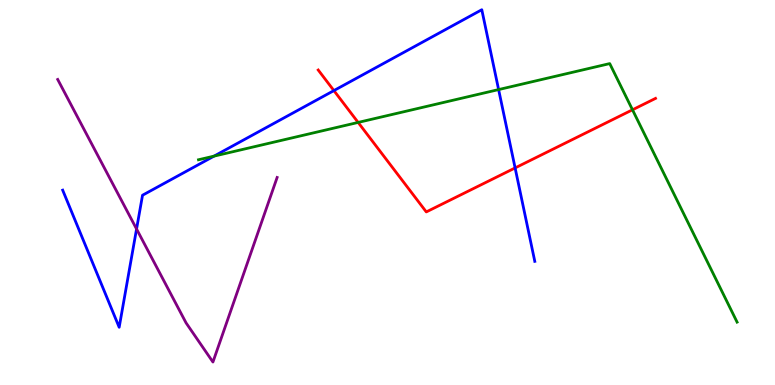[{'lines': ['blue', 'red'], 'intersections': [{'x': 4.31, 'y': 7.65}, {'x': 6.65, 'y': 5.64}]}, {'lines': ['green', 'red'], 'intersections': [{'x': 4.62, 'y': 6.82}, {'x': 8.16, 'y': 7.15}]}, {'lines': ['purple', 'red'], 'intersections': []}, {'lines': ['blue', 'green'], 'intersections': [{'x': 2.76, 'y': 5.94}, {'x': 6.43, 'y': 7.67}]}, {'lines': ['blue', 'purple'], 'intersections': [{'x': 1.76, 'y': 4.05}]}, {'lines': ['green', 'purple'], 'intersections': []}]